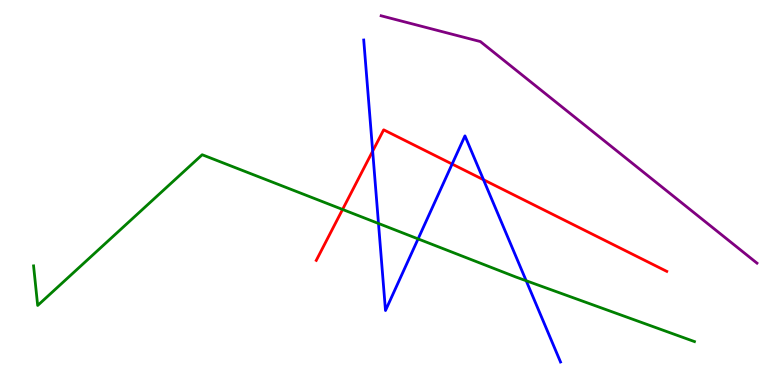[{'lines': ['blue', 'red'], 'intersections': [{'x': 4.81, 'y': 6.07}, {'x': 5.83, 'y': 5.74}, {'x': 6.24, 'y': 5.33}]}, {'lines': ['green', 'red'], 'intersections': [{'x': 4.42, 'y': 4.56}]}, {'lines': ['purple', 'red'], 'intersections': []}, {'lines': ['blue', 'green'], 'intersections': [{'x': 4.88, 'y': 4.2}, {'x': 5.39, 'y': 3.79}, {'x': 6.79, 'y': 2.71}]}, {'lines': ['blue', 'purple'], 'intersections': []}, {'lines': ['green', 'purple'], 'intersections': []}]